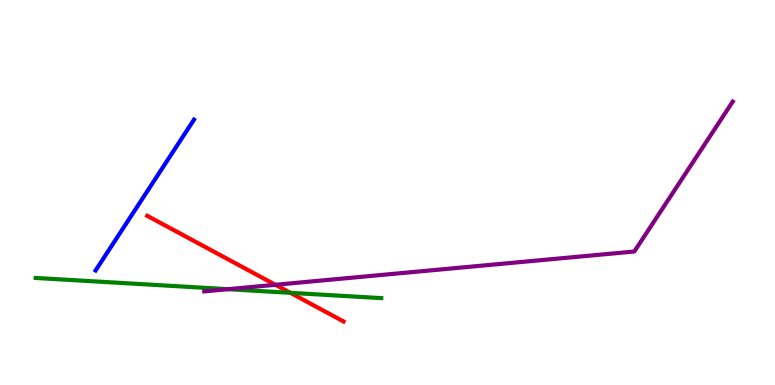[{'lines': ['blue', 'red'], 'intersections': []}, {'lines': ['green', 'red'], 'intersections': [{'x': 3.75, 'y': 2.39}]}, {'lines': ['purple', 'red'], 'intersections': [{'x': 3.55, 'y': 2.6}]}, {'lines': ['blue', 'green'], 'intersections': []}, {'lines': ['blue', 'purple'], 'intersections': []}, {'lines': ['green', 'purple'], 'intersections': [{'x': 2.94, 'y': 2.49}]}]